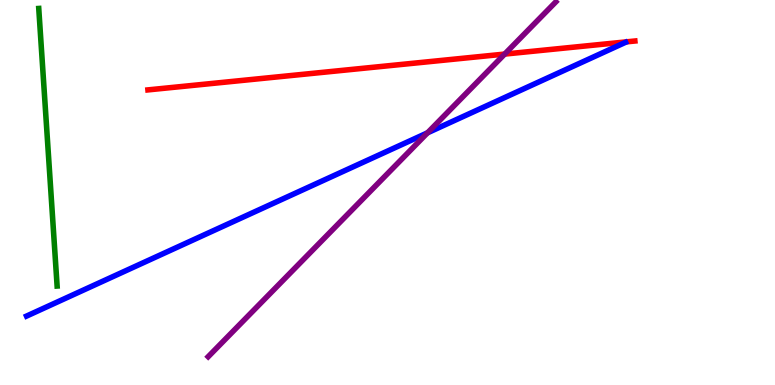[{'lines': ['blue', 'red'], 'intersections': []}, {'lines': ['green', 'red'], 'intersections': []}, {'lines': ['purple', 'red'], 'intersections': [{'x': 6.51, 'y': 8.6}]}, {'lines': ['blue', 'green'], 'intersections': []}, {'lines': ['blue', 'purple'], 'intersections': [{'x': 5.52, 'y': 6.55}]}, {'lines': ['green', 'purple'], 'intersections': []}]